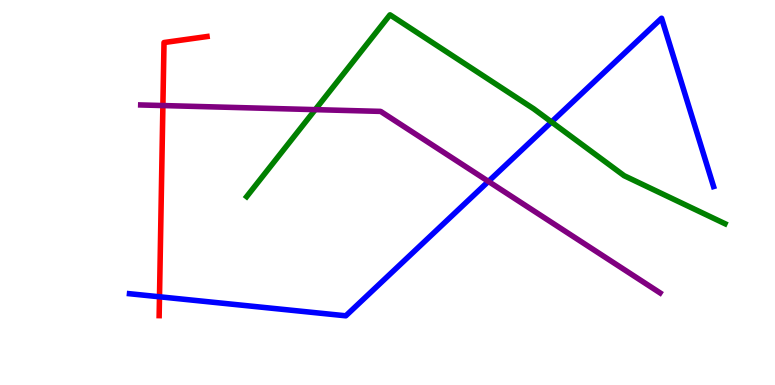[{'lines': ['blue', 'red'], 'intersections': [{'x': 2.06, 'y': 2.29}]}, {'lines': ['green', 'red'], 'intersections': []}, {'lines': ['purple', 'red'], 'intersections': [{'x': 2.1, 'y': 7.26}]}, {'lines': ['blue', 'green'], 'intersections': [{'x': 7.12, 'y': 6.83}]}, {'lines': ['blue', 'purple'], 'intersections': [{'x': 6.3, 'y': 5.29}]}, {'lines': ['green', 'purple'], 'intersections': [{'x': 4.07, 'y': 7.15}]}]